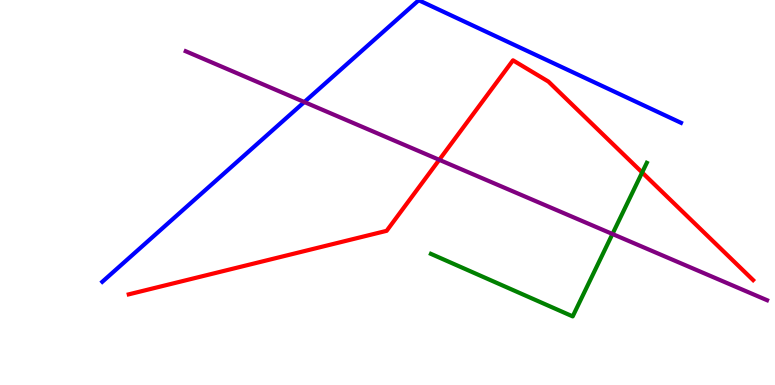[{'lines': ['blue', 'red'], 'intersections': []}, {'lines': ['green', 'red'], 'intersections': [{'x': 8.29, 'y': 5.52}]}, {'lines': ['purple', 'red'], 'intersections': [{'x': 5.67, 'y': 5.85}]}, {'lines': ['blue', 'green'], 'intersections': []}, {'lines': ['blue', 'purple'], 'intersections': [{'x': 3.93, 'y': 7.35}]}, {'lines': ['green', 'purple'], 'intersections': [{'x': 7.9, 'y': 3.92}]}]